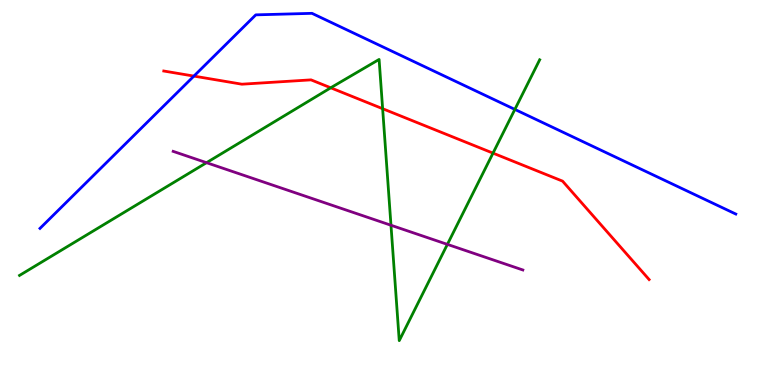[{'lines': ['blue', 'red'], 'intersections': [{'x': 2.5, 'y': 8.02}]}, {'lines': ['green', 'red'], 'intersections': [{'x': 4.27, 'y': 7.72}, {'x': 4.94, 'y': 7.18}, {'x': 6.36, 'y': 6.02}]}, {'lines': ['purple', 'red'], 'intersections': []}, {'lines': ['blue', 'green'], 'intersections': [{'x': 6.64, 'y': 7.16}]}, {'lines': ['blue', 'purple'], 'intersections': []}, {'lines': ['green', 'purple'], 'intersections': [{'x': 2.66, 'y': 5.77}, {'x': 5.04, 'y': 4.15}, {'x': 5.77, 'y': 3.65}]}]